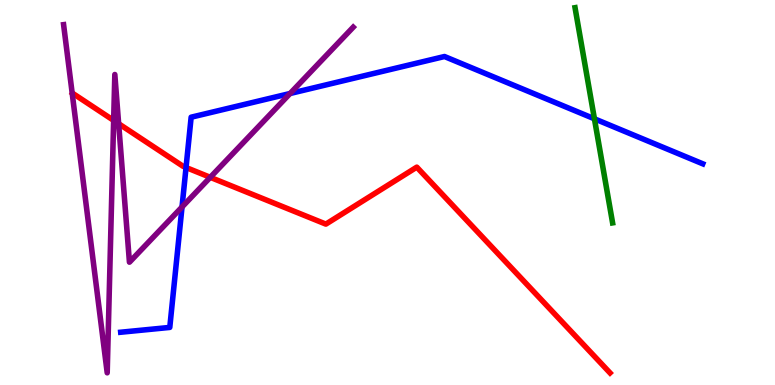[{'lines': ['blue', 'red'], 'intersections': [{'x': 2.4, 'y': 5.65}]}, {'lines': ['green', 'red'], 'intersections': []}, {'lines': ['purple', 'red'], 'intersections': [{'x': 1.47, 'y': 6.87}, {'x': 1.53, 'y': 6.79}, {'x': 2.71, 'y': 5.39}]}, {'lines': ['blue', 'green'], 'intersections': [{'x': 7.67, 'y': 6.91}]}, {'lines': ['blue', 'purple'], 'intersections': [{'x': 2.35, 'y': 4.62}, {'x': 3.74, 'y': 7.57}]}, {'lines': ['green', 'purple'], 'intersections': []}]